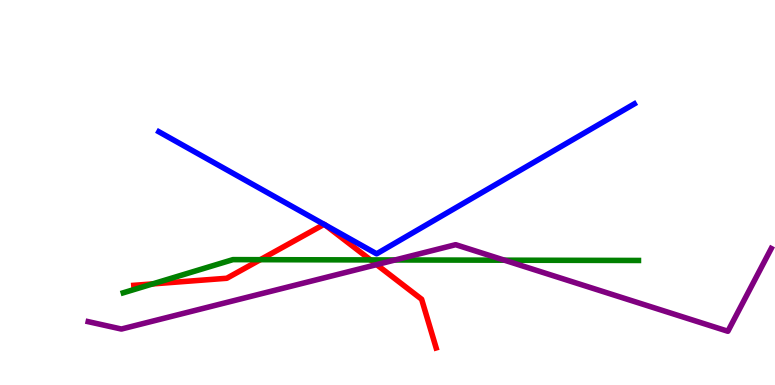[{'lines': ['blue', 'red'], 'intersections': [{'x': 4.18, 'y': 4.17}, {'x': 4.19, 'y': 4.16}]}, {'lines': ['green', 'red'], 'intersections': [{'x': 1.97, 'y': 2.63}, {'x': 3.36, 'y': 3.25}, {'x': 4.78, 'y': 3.25}]}, {'lines': ['purple', 'red'], 'intersections': [{'x': 4.86, 'y': 3.13}]}, {'lines': ['blue', 'green'], 'intersections': []}, {'lines': ['blue', 'purple'], 'intersections': []}, {'lines': ['green', 'purple'], 'intersections': [{'x': 5.1, 'y': 3.25}, {'x': 6.51, 'y': 3.24}]}]